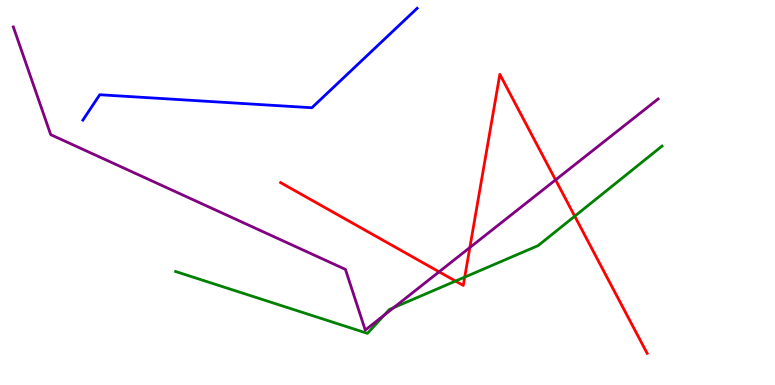[{'lines': ['blue', 'red'], 'intersections': []}, {'lines': ['green', 'red'], 'intersections': [{'x': 5.88, 'y': 2.7}, {'x': 6.0, 'y': 2.8}, {'x': 7.42, 'y': 4.38}]}, {'lines': ['purple', 'red'], 'intersections': [{'x': 5.67, 'y': 2.94}, {'x': 6.06, 'y': 3.57}, {'x': 7.17, 'y': 5.33}]}, {'lines': ['blue', 'green'], 'intersections': []}, {'lines': ['blue', 'purple'], 'intersections': []}, {'lines': ['green', 'purple'], 'intersections': [{'x': 4.96, 'y': 1.82}, {'x': 5.08, 'y': 2.01}]}]